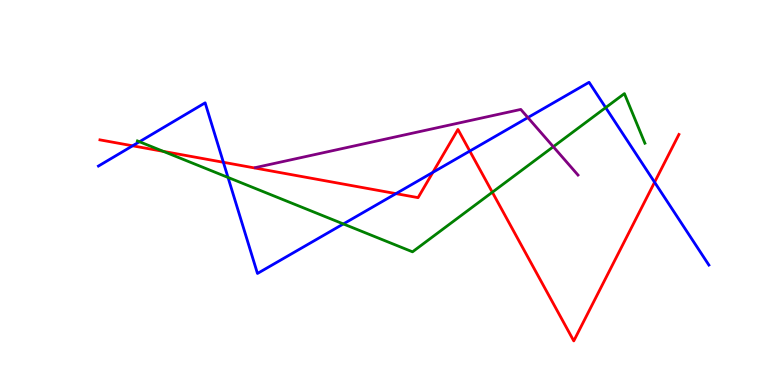[{'lines': ['blue', 'red'], 'intersections': [{'x': 1.71, 'y': 6.21}, {'x': 2.88, 'y': 5.78}, {'x': 5.11, 'y': 4.97}, {'x': 5.59, 'y': 5.52}, {'x': 6.06, 'y': 6.08}, {'x': 8.45, 'y': 5.27}]}, {'lines': ['green', 'red'], 'intersections': [{'x': 2.11, 'y': 6.07}, {'x': 6.35, 'y': 5.01}]}, {'lines': ['purple', 'red'], 'intersections': []}, {'lines': ['blue', 'green'], 'intersections': [{'x': 1.8, 'y': 6.32}, {'x': 2.94, 'y': 5.39}, {'x': 4.43, 'y': 4.18}, {'x': 7.82, 'y': 7.2}]}, {'lines': ['blue', 'purple'], 'intersections': [{'x': 6.81, 'y': 6.95}]}, {'lines': ['green', 'purple'], 'intersections': [{'x': 7.14, 'y': 6.19}]}]